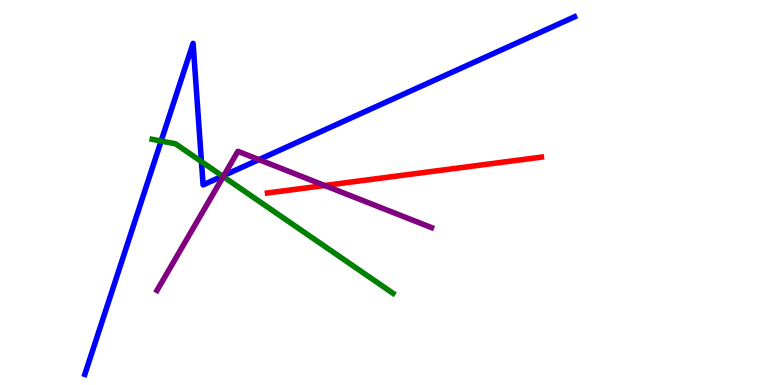[{'lines': ['blue', 'red'], 'intersections': []}, {'lines': ['green', 'red'], 'intersections': []}, {'lines': ['purple', 'red'], 'intersections': [{'x': 4.19, 'y': 5.18}]}, {'lines': ['blue', 'green'], 'intersections': [{'x': 2.08, 'y': 6.34}, {'x': 2.6, 'y': 5.8}, {'x': 2.87, 'y': 5.43}]}, {'lines': ['blue', 'purple'], 'intersections': [{'x': 2.89, 'y': 5.44}, {'x': 3.34, 'y': 5.85}]}, {'lines': ['green', 'purple'], 'intersections': [{'x': 2.88, 'y': 5.41}]}]